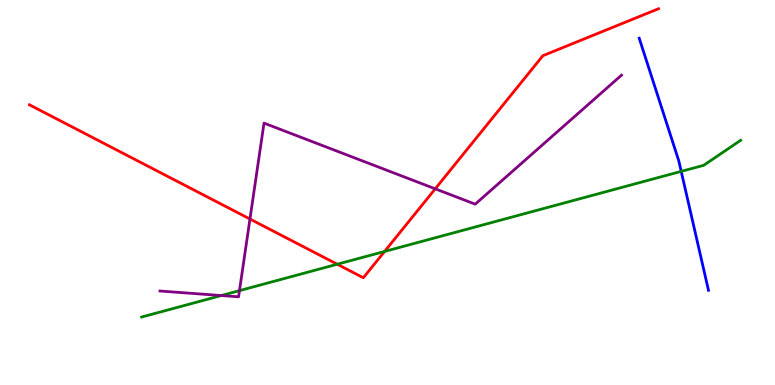[{'lines': ['blue', 'red'], 'intersections': []}, {'lines': ['green', 'red'], 'intersections': [{'x': 4.35, 'y': 3.14}, {'x': 4.96, 'y': 3.47}]}, {'lines': ['purple', 'red'], 'intersections': [{'x': 3.23, 'y': 4.31}, {'x': 5.62, 'y': 5.1}]}, {'lines': ['blue', 'green'], 'intersections': [{'x': 8.79, 'y': 5.55}]}, {'lines': ['blue', 'purple'], 'intersections': []}, {'lines': ['green', 'purple'], 'intersections': [{'x': 2.86, 'y': 2.32}, {'x': 3.09, 'y': 2.45}]}]